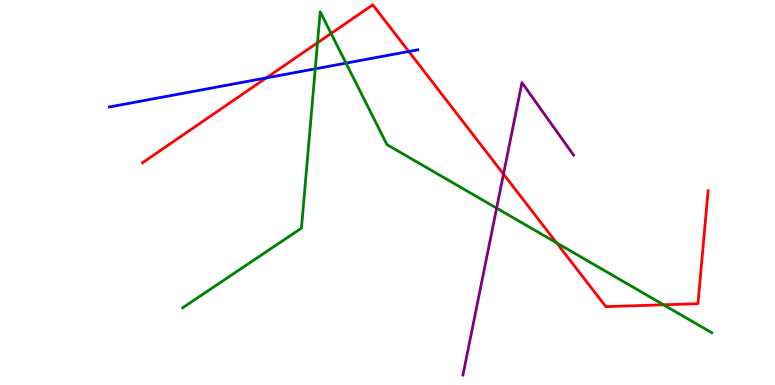[{'lines': ['blue', 'red'], 'intersections': [{'x': 3.44, 'y': 7.98}, {'x': 5.27, 'y': 8.66}]}, {'lines': ['green', 'red'], 'intersections': [{'x': 4.1, 'y': 8.89}, {'x': 4.27, 'y': 9.13}, {'x': 7.18, 'y': 3.69}, {'x': 8.56, 'y': 2.08}]}, {'lines': ['purple', 'red'], 'intersections': [{'x': 6.5, 'y': 5.48}]}, {'lines': ['blue', 'green'], 'intersections': [{'x': 4.07, 'y': 8.21}, {'x': 4.46, 'y': 8.36}]}, {'lines': ['blue', 'purple'], 'intersections': []}, {'lines': ['green', 'purple'], 'intersections': [{'x': 6.41, 'y': 4.59}]}]